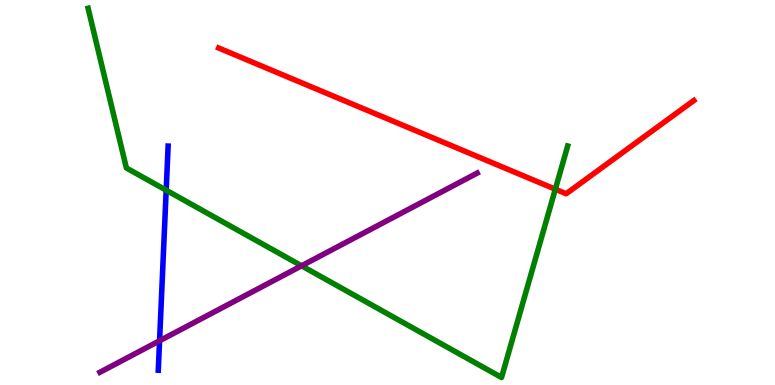[{'lines': ['blue', 'red'], 'intersections': []}, {'lines': ['green', 'red'], 'intersections': [{'x': 7.17, 'y': 5.09}]}, {'lines': ['purple', 'red'], 'intersections': []}, {'lines': ['blue', 'green'], 'intersections': [{'x': 2.14, 'y': 5.06}]}, {'lines': ['blue', 'purple'], 'intersections': [{'x': 2.06, 'y': 1.15}]}, {'lines': ['green', 'purple'], 'intersections': [{'x': 3.89, 'y': 3.1}]}]